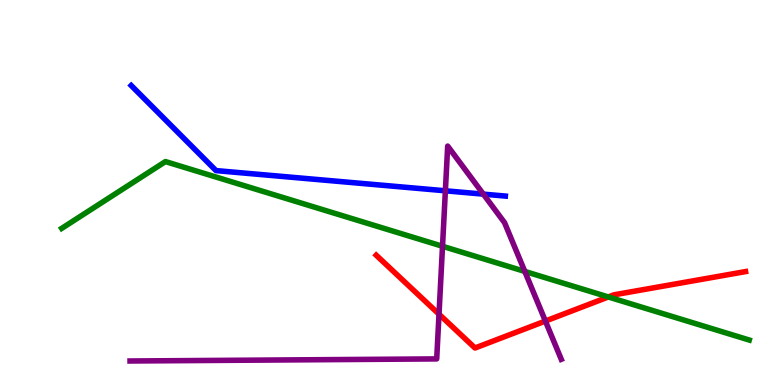[{'lines': ['blue', 'red'], 'intersections': []}, {'lines': ['green', 'red'], 'intersections': [{'x': 7.85, 'y': 2.29}]}, {'lines': ['purple', 'red'], 'intersections': [{'x': 5.66, 'y': 1.84}, {'x': 7.04, 'y': 1.66}]}, {'lines': ['blue', 'green'], 'intersections': []}, {'lines': ['blue', 'purple'], 'intersections': [{'x': 5.75, 'y': 5.04}, {'x': 6.24, 'y': 4.96}]}, {'lines': ['green', 'purple'], 'intersections': [{'x': 5.71, 'y': 3.6}, {'x': 6.77, 'y': 2.95}]}]